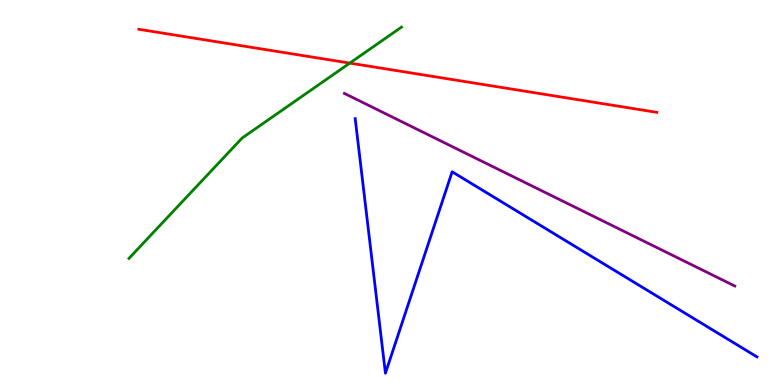[{'lines': ['blue', 'red'], 'intersections': []}, {'lines': ['green', 'red'], 'intersections': [{'x': 4.51, 'y': 8.36}]}, {'lines': ['purple', 'red'], 'intersections': []}, {'lines': ['blue', 'green'], 'intersections': []}, {'lines': ['blue', 'purple'], 'intersections': []}, {'lines': ['green', 'purple'], 'intersections': []}]